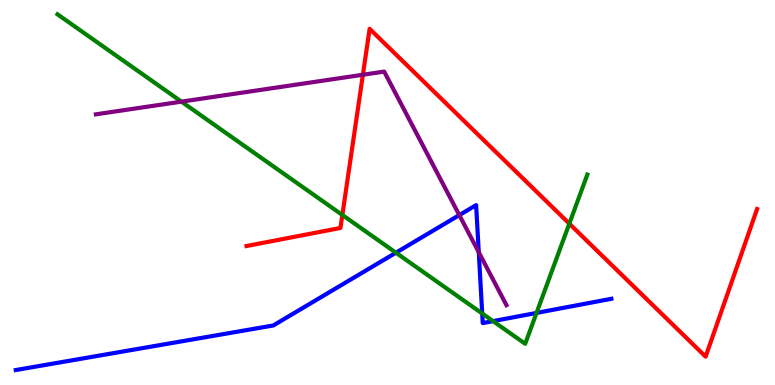[{'lines': ['blue', 'red'], 'intersections': []}, {'lines': ['green', 'red'], 'intersections': [{'x': 4.42, 'y': 4.42}, {'x': 7.35, 'y': 4.19}]}, {'lines': ['purple', 'red'], 'intersections': [{'x': 4.68, 'y': 8.06}]}, {'lines': ['blue', 'green'], 'intersections': [{'x': 5.11, 'y': 3.44}, {'x': 6.22, 'y': 1.86}, {'x': 6.36, 'y': 1.66}, {'x': 6.92, 'y': 1.87}]}, {'lines': ['blue', 'purple'], 'intersections': [{'x': 5.93, 'y': 4.41}, {'x': 6.18, 'y': 3.45}]}, {'lines': ['green', 'purple'], 'intersections': [{'x': 2.34, 'y': 7.36}]}]